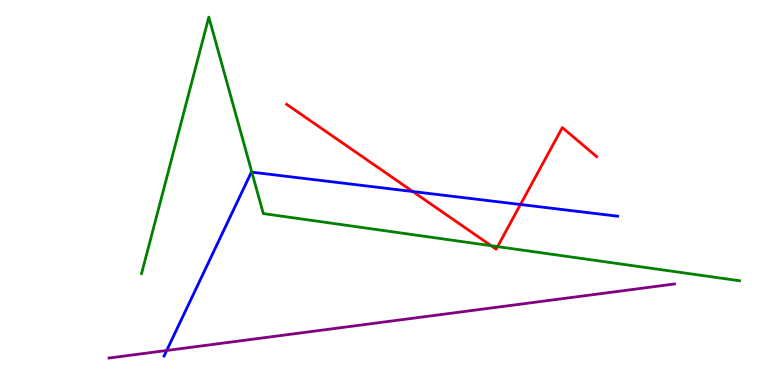[{'lines': ['blue', 'red'], 'intersections': [{'x': 5.33, 'y': 5.03}, {'x': 6.72, 'y': 4.69}]}, {'lines': ['green', 'red'], 'intersections': [{'x': 6.34, 'y': 3.62}, {'x': 6.42, 'y': 3.59}]}, {'lines': ['purple', 'red'], 'intersections': []}, {'lines': ['blue', 'green'], 'intersections': [{'x': 3.25, 'y': 5.53}]}, {'lines': ['blue', 'purple'], 'intersections': [{'x': 2.15, 'y': 0.897}]}, {'lines': ['green', 'purple'], 'intersections': []}]